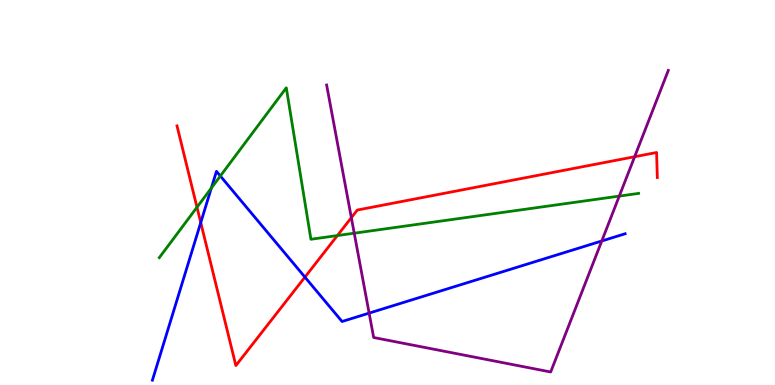[{'lines': ['blue', 'red'], 'intersections': [{'x': 2.59, 'y': 4.22}, {'x': 3.93, 'y': 2.8}]}, {'lines': ['green', 'red'], 'intersections': [{'x': 2.54, 'y': 4.62}, {'x': 4.35, 'y': 3.88}]}, {'lines': ['purple', 'red'], 'intersections': [{'x': 4.53, 'y': 4.35}, {'x': 8.19, 'y': 5.93}]}, {'lines': ['blue', 'green'], 'intersections': [{'x': 2.73, 'y': 5.12}, {'x': 2.84, 'y': 5.43}]}, {'lines': ['blue', 'purple'], 'intersections': [{'x': 4.76, 'y': 1.87}, {'x': 7.76, 'y': 3.74}]}, {'lines': ['green', 'purple'], 'intersections': [{'x': 4.57, 'y': 3.94}, {'x': 7.99, 'y': 4.91}]}]